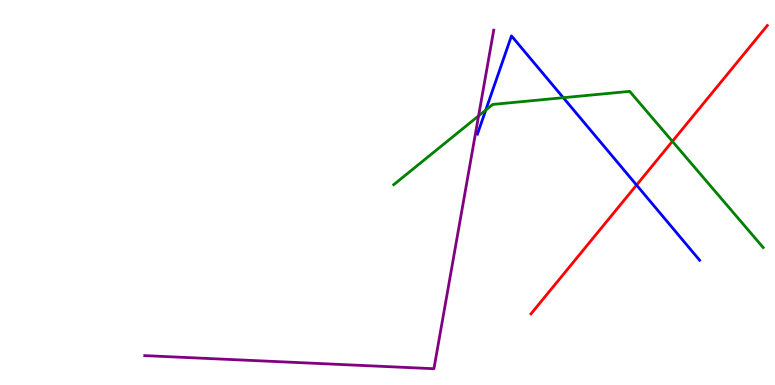[{'lines': ['blue', 'red'], 'intersections': [{'x': 8.21, 'y': 5.19}]}, {'lines': ['green', 'red'], 'intersections': [{'x': 8.68, 'y': 6.33}]}, {'lines': ['purple', 'red'], 'intersections': []}, {'lines': ['blue', 'green'], 'intersections': [{'x': 6.27, 'y': 7.14}, {'x': 7.27, 'y': 7.46}]}, {'lines': ['blue', 'purple'], 'intersections': []}, {'lines': ['green', 'purple'], 'intersections': [{'x': 6.18, 'y': 6.99}]}]